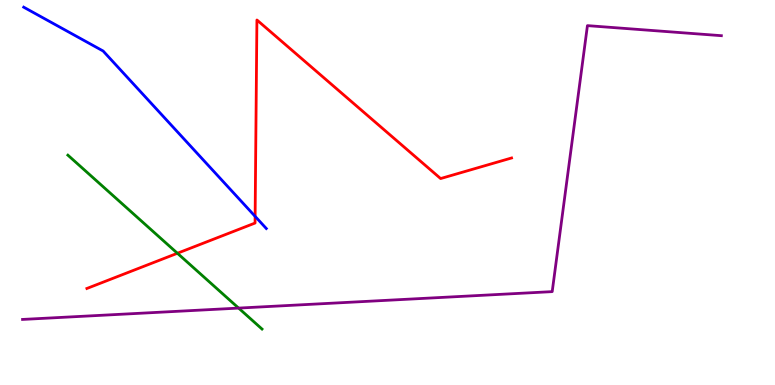[{'lines': ['blue', 'red'], 'intersections': [{'x': 3.29, 'y': 4.38}]}, {'lines': ['green', 'red'], 'intersections': [{'x': 2.29, 'y': 3.42}]}, {'lines': ['purple', 'red'], 'intersections': []}, {'lines': ['blue', 'green'], 'intersections': []}, {'lines': ['blue', 'purple'], 'intersections': []}, {'lines': ['green', 'purple'], 'intersections': [{'x': 3.08, 'y': 2.0}]}]